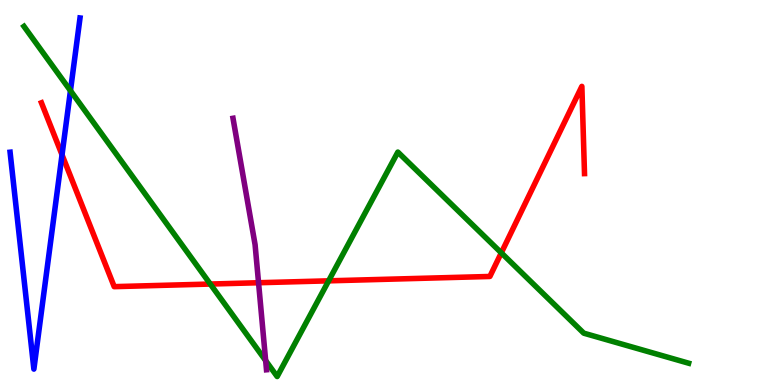[{'lines': ['blue', 'red'], 'intersections': [{'x': 0.8, 'y': 5.98}]}, {'lines': ['green', 'red'], 'intersections': [{'x': 2.71, 'y': 2.62}, {'x': 4.24, 'y': 2.71}, {'x': 6.47, 'y': 3.43}]}, {'lines': ['purple', 'red'], 'intersections': [{'x': 3.34, 'y': 2.66}]}, {'lines': ['blue', 'green'], 'intersections': [{'x': 0.909, 'y': 7.64}]}, {'lines': ['blue', 'purple'], 'intersections': []}, {'lines': ['green', 'purple'], 'intersections': [{'x': 3.43, 'y': 0.634}]}]